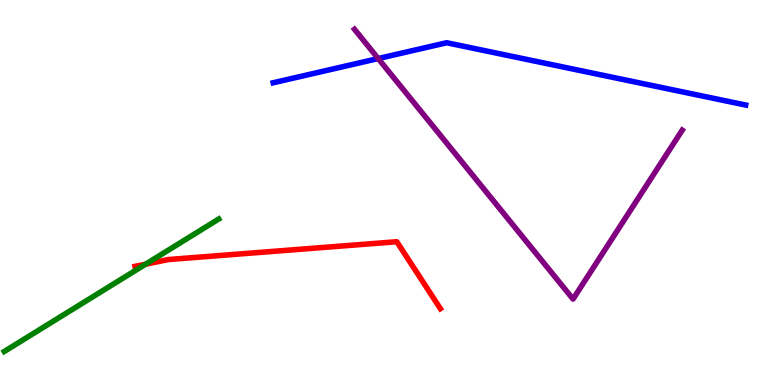[{'lines': ['blue', 'red'], 'intersections': []}, {'lines': ['green', 'red'], 'intersections': [{'x': 1.88, 'y': 3.14}]}, {'lines': ['purple', 'red'], 'intersections': []}, {'lines': ['blue', 'green'], 'intersections': []}, {'lines': ['blue', 'purple'], 'intersections': [{'x': 4.88, 'y': 8.48}]}, {'lines': ['green', 'purple'], 'intersections': []}]